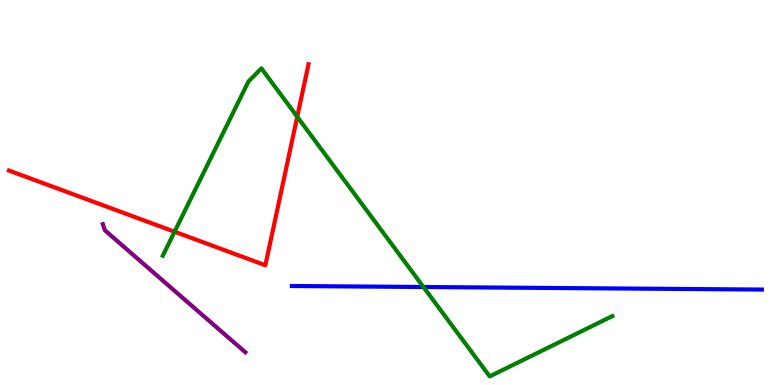[{'lines': ['blue', 'red'], 'intersections': []}, {'lines': ['green', 'red'], 'intersections': [{'x': 2.25, 'y': 3.98}, {'x': 3.84, 'y': 6.97}]}, {'lines': ['purple', 'red'], 'intersections': []}, {'lines': ['blue', 'green'], 'intersections': [{'x': 5.46, 'y': 2.55}]}, {'lines': ['blue', 'purple'], 'intersections': []}, {'lines': ['green', 'purple'], 'intersections': []}]